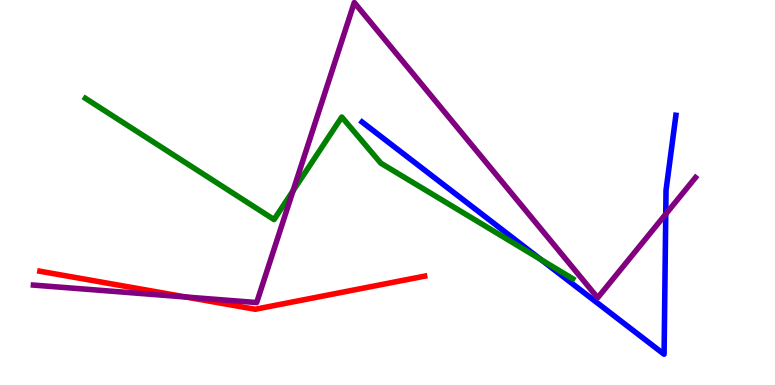[{'lines': ['blue', 'red'], 'intersections': []}, {'lines': ['green', 'red'], 'intersections': []}, {'lines': ['purple', 'red'], 'intersections': [{'x': 2.4, 'y': 2.29}]}, {'lines': ['blue', 'green'], 'intersections': [{'x': 6.98, 'y': 3.26}]}, {'lines': ['blue', 'purple'], 'intersections': [{'x': 8.59, 'y': 4.44}]}, {'lines': ['green', 'purple'], 'intersections': [{'x': 3.78, 'y': 5.04}]}]